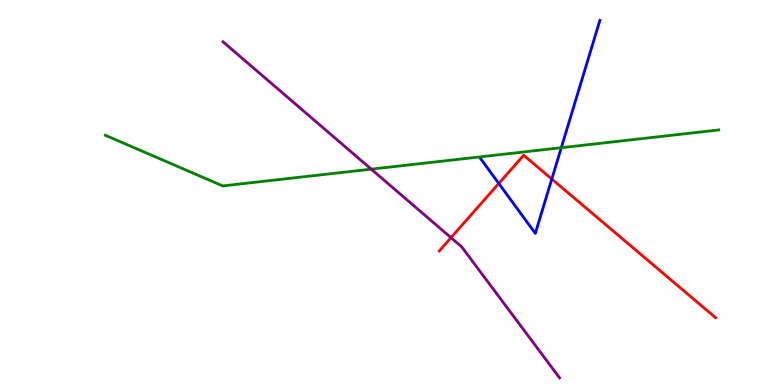[{'lines': ['blue', 'red'], 'intersections': [{'x': 6.44, 'y': 5.23}, {'x': 7.12, 'y': 5.35}]}, {'lines': ['green', 'red'], 'intersections': []}, {'lines': ['purple', 'red'], 'intersections': [{'x': 5.82, 'y': 3.83}]}, {'lines': ['blue', 'green'], 'intersections': [{'x': 7.24, 'y': 6.16}]}, {'lines': ['blue', 'purple'], 'intersections': []}, {'lines': ['green', 'purple'], 'intersections': [{'x': 4.79, 'y': 5.61}]}]